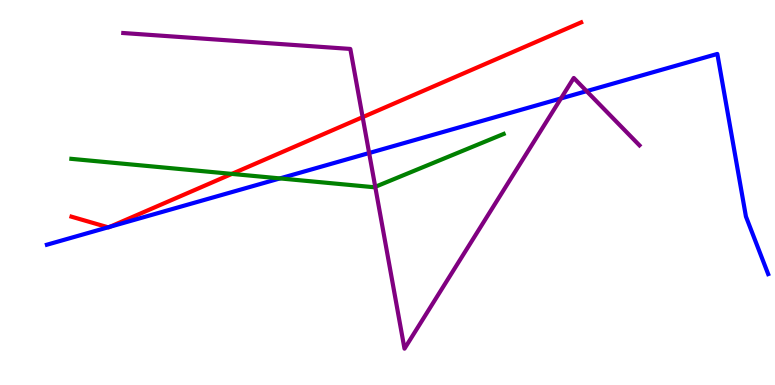[{'lines': ['blue', 'red'], 'intersections': [{'x': 1.39, 'y': 4.1}, {'x': 1.42, 'y': 4.11}]}, {'lines': ['green', 'red'], 'intersections': [{'x': 2.99, 'y': 5.48}]}, {'lines': ['purple', 'red'], 'intersections': [{'x': 4.68, 'y': 6.96}]}, {'lines': ['blue', 'green'], 'intersections': [{'x': 3.61, 'y': 5.37}]}, {'lines': ['blue', 'purple'], 'intersections': [{'x': 4.76, 'y': 6.03}, {'x': 7.24, 'y': 7.44}, {'x': 7.57, 'y': 7.63}]}, {'lines': ['green', 'purple'], 'intersections': [{'x': 4.84, 'y': 5.15}]}]